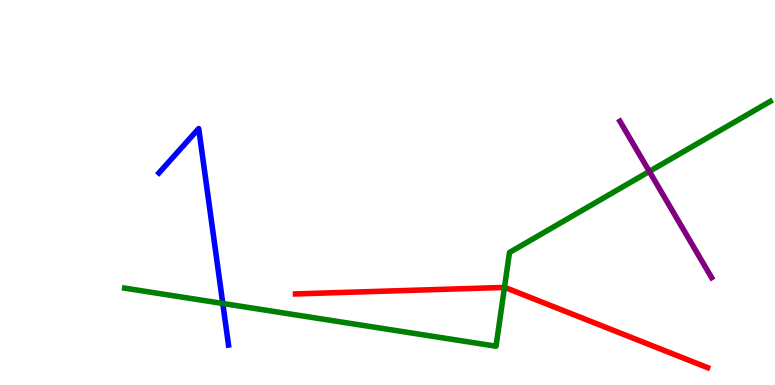[{'lines': ['blue', 'red'], 'intersections': []}, {'lines': ['green', 'red'], 'intersections': [{'x': 6.51, 'y': 2.53}]}, {'lines': ['purple', 'red'], 'intersections': []}, {'lines': ['blue', 'green'], 'intersections': [{'x': 2.87, 'y': 2.12}]}, {'lines': ['blue', 'purple'], 'intersections': []}, {'lines': ['green', 'purple'], 'intersections': [{'x': 8.38, 'y': 5.55}]}]